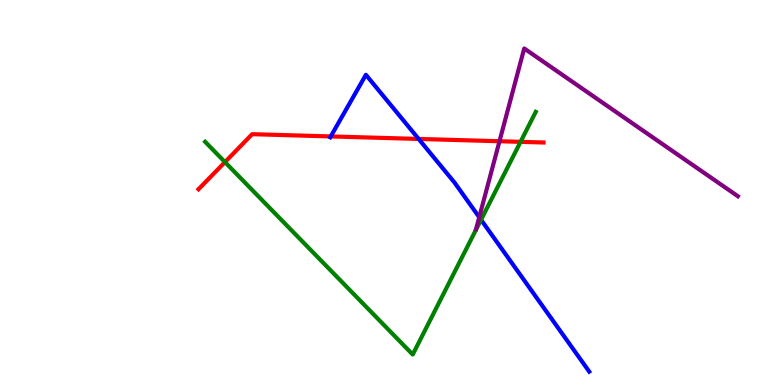[{'lines': ['blue', 'red'], 'intersections': [{'x': 4.27, 'y': 6.46}, {'x': 5.4, 'y': 6.39}]}, {'lines': ['green', 'red'], 'intersections': [{'x': 2.9, 'y': 5.79}, {'x': 6.72, 'y': 6.32}]}, {'lines': ['purple', 'red'], 'intersections': [{'x': 6.44, 'y': 6.33}]}, {'lines': ['blue', 'green'], 'intersections': [{'x': 6.21, 'y': 4.29}]}, {'lines': ['blue', 'purple'], 'intersections': [{'x': 6.18, 'y': 4.36}]}, {'lines': ['green', 'purple'], 'intersections': []}]